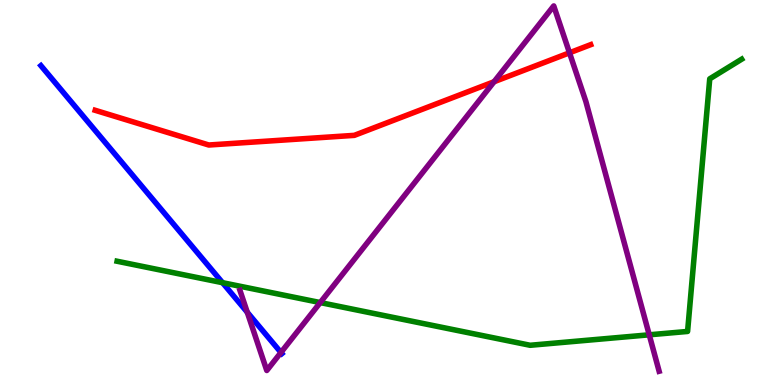[{'lines': ['blue', 'red'], 'intersections': []}, {'lines': ['green', 'red'], 'intersections': []}, {'lines': ['purple', 'red'], 'intersections': [{'x': 6.37, 'y': 7.88}, {'x': 7.35, 'y': 8.63}]}, {'lines': ['blue', 'green'], 'intersections': [{'x': 2.87, 'y': 2.66}]}, {'lines': ['blue', 'purple'], 'intersections': [{'x': 3.19, 'y': 1.89}, {'x': 3.63, 'y': 0.844}]}, {'lines': ['green', 'purple'], 'intersections': [{'x': 4.13, 'y': 2.14}, {'x': 8.38, 'y': 1.3}]}]